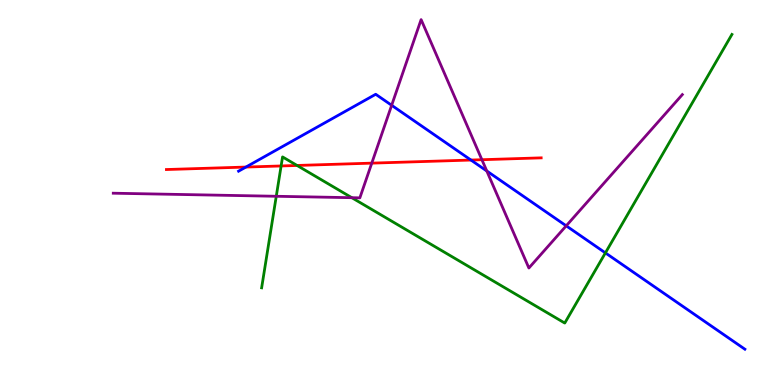[{'lines': ['blue', 'red'], 'intersections': [{'x': 3.17, 'y': 5.66}, {'x': 6.08, 'y': 5.84}]}, {'lines': ['green', 'red'], 'intersections': [{'x': 3.63, 'y': 5.69}, {'x': 3.83, 'y': 5.7}]}, {'lines': ['purple', 'red'], 'intersections': [{'x': 4.8, 'y': 5.76}, {'x': 6.22, 'y': 5.85}]}, {'lines': ['blue', 'green'], 'intersections': [{'x': 7.81, 'y': 3.43}]}, {'lines': ['blue', 'purple'], 'intersections': [{'x': 5.05, 'y': 7.27}, {'x': 6.28, 'y': 5.56}, {'x': 7.31, 'y': 4.13}]}, {'lines': ['green', 'purple'], 'intersections': [{'x': 3.56, 'y': 4.9}, {'x': 4.54, 'y': 4.86}]}]